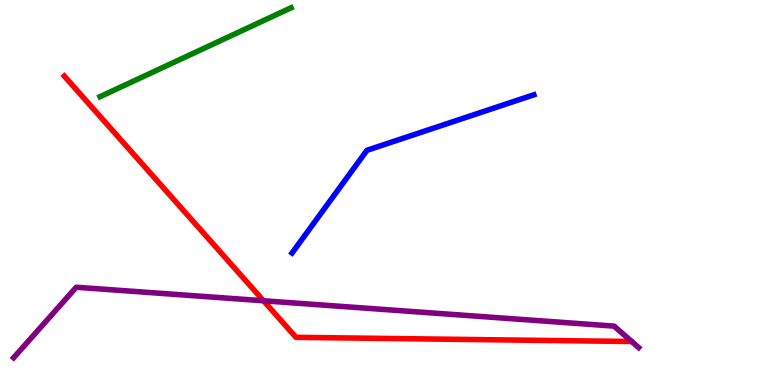[{'lines': ['blue', 'red'], 'intersections': []}, {'lines': ['green', 'red'], 'intersections': []}, {'lines': ['purple', 'red'], 'intersections': [{'x': 3.4, 'y': 2.19}]}, {'lines': ['blue', 'green'], 'intersections': []}, {'lines': ['blue', 'purple'], 'intersections': []}, {'lines': ['green', 'purple'], 'intersections': []}]